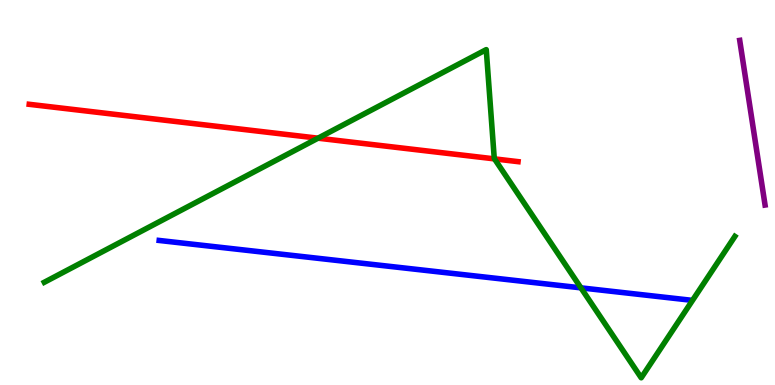[{'lines': ['blue', 'red'], 'intersections': []}, {'lines': ['green', 'red'], 'intersections': [{'x': 4.1, 'y': 6.41}, {'x': 6.38, 'y': 5.87}]}, {'lines': ['purple', 'red'], 'intersections': []}, {'lines': ['blue', 'green'], 'intersections': [{'x': 7.5, 'y': 2.52}]}, {'lines': ['blue', 'purple'], 'intersections': []}, {'lines': ['green', 'purple'], 'intersections': []}]